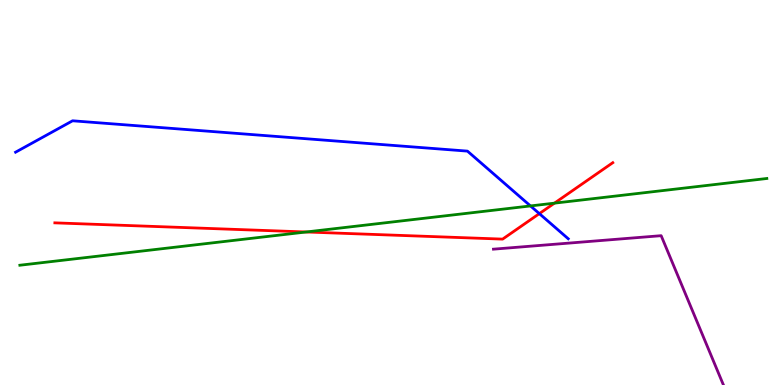[{'lines': ['blue', 'red'], 'intersections': [{'x': 6.96, 'y': 4.45}]}, {'lines': ['green', 'red'], 'intersections': [{'x': 3.95, 'y': 3.97}, {'x': 7.15, 'y': 4.72}]}, {'lines': ['purple', 'red'], 'intersections': []}, {'lines': ['blue', 'green'], 'intersections': [{'x': 6.84, 'y': 4.65}]}, {'lines': ['blue', 'purple'], 'intersections': []}, {'lines': ['green', 'purple'], 'intersections': []}]